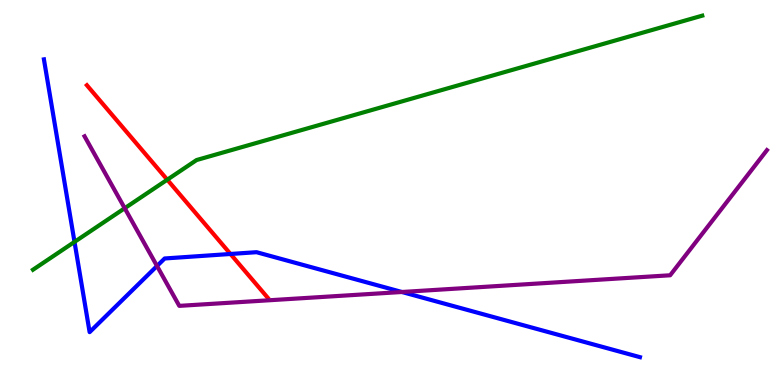[{'lines': ['blue', 'red'], 'intersections': [{'x': 2.97, 'y': 3.4}]}, {'lines': ['green', 'red'], 'intersections': [{'x': 2.16, 'y': 5.33}]}, {'lines': ['purple', 'red'], 'intersections': []}, {'lines': ['blue', 'green'], 'intersections': [{'x': 0.961, 'y': 3.72}]}, {'lines': ['blue', 'purple'], 'intersections': [{'x': 2.03, 'y': 3.09}, {'x': 5.19, 'y': 2.42}]}, {'lines': ['green', 'purple'], 'intersections': [{'x': 1.61, 'y': 4.59}]}]